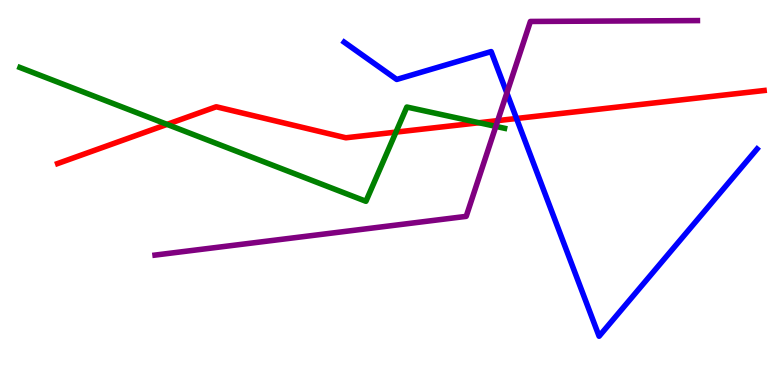[{'lines': ['blue', 'red'], 'intersections': [{'x': 6.66, 'y': 6.92}]}, {'lines': ['green', 'red'], 'intersections': [{'x': 2.16, 'y': 6.77}, {'x': 5.11, 'y': 6.57}, {'x': 6.18, 'y': 6.81}]}, {'lines': ['purple', 'red'], 'intersections': [{'x': 6.42, 'y': 6.87}]}, {'lines': ['blue', 'green'], 'intersections': []}, {'lines': ['blue', 'purple'], 'intersections': [{'x': 6.54, 'y': 7.59}]}, {'lines': ['green', 'purple'], 'intersections': [{'x': 6.4, 'y': 6.72}]}]